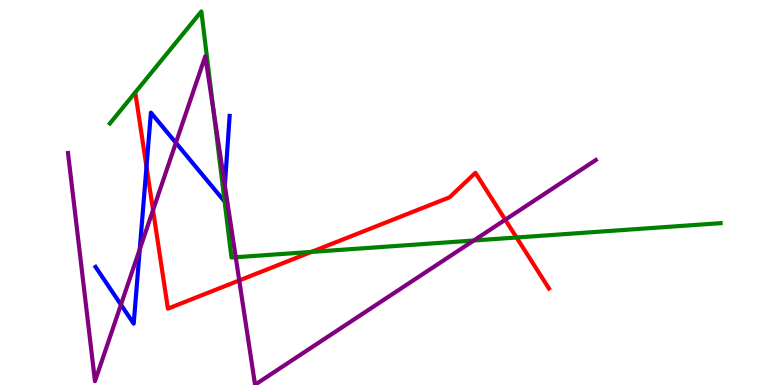[{'lines': ['blue', 'red'], 'intersections': [{'x': 1.89, 'y': 5.67}]}, {'lines': ['green', 'red'], 'intersections': [{'x': 4.02, 'y': 3.46}, {'x': 6.66, 'y': 3.83}]}, {'lines': ['purple', 'red'], 'intersections': [{'x': 1.97, 'y': 4.54}, {'x': 3.09, 'y': 2.72}, {'x': 6.52, 'y': 4.29}]}, {'lines': ['blue', 'green'], 'intersections': [{'x': 2.89, 'y': 4.88}]}, {'lines': ['blue', 'purple'], 'intersections': [{'x': 1.56, 'y': 2.09}, {'x': 1.8, 'y': 3.53}, {'x': 2.27, 'y': 6.29}, {'x': 2.9, 'y': 5.18}]}, {'lines': ['green', 'purple'], 'intersections': [{'x': 2.75, 'y': 7.14}, {'x': 3.04, 'y': 3.32}, {'x': 6.11, 'y': 3.75}]}]